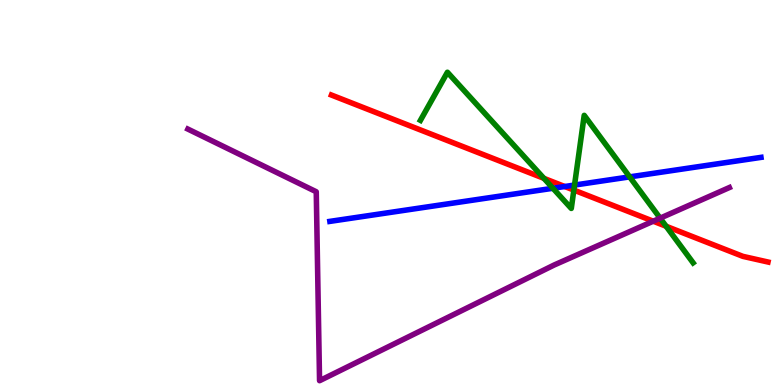[{'lines': ['blue', 'red'], 'intersections': [{'x': 7.29, 'y': 5.16}]}, {'lines': ['green', 'red'], 'intersections': [{'x': 7.02, 'y': 5.37}, {'x': 7.4, 'y': 5.06}, {'x': 8.59, 'y': 4.12}]}, {'lines': ['purple', 'red'], 'intersections': [{'x': 8.43, 'y': 4.25}]}, {'lines': ['blue', 'green'], 'intersections': [{'x': 7.13, 'y': 5.11}, {'x': 7.41, 'y': 5.19}, {'x': 8.12, 'y': 5.41}]}, {'lines': ['blue', 'purple'], 'intersections': []}, {'lines': ['green', 'purple'], 'intersections': [{'x': 8.52, 'y': 4.33}]}]